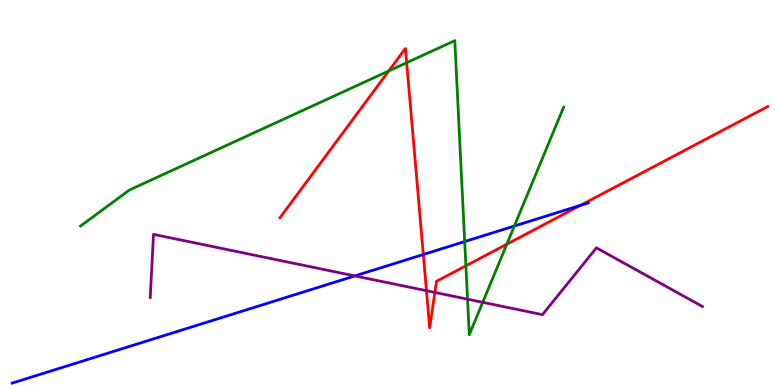[{'lines': ['blue', 'red'], 'intersections': [{'x': 5.46, 'y': 3.39}, {'x': 7.49, 'y': 4.67}]}, {'lines': ['green', 'red'], 'intersections': [{'x': 5.02, 'y': 8.16}, {'x': 5.25, 'y': 8.37}, {'x': 6.01, 'y': 3.1}, {'x': 6.54, 'y': 3.66}]}, {'lines': ['purple', 'red'], 'intersections': [{'x': 5.5, 'y': 2.45}, {'x': 5.61, 'y': 2.4}]}, {'lines': ['blue', 'green'], 'intersections': [{'x': 6.0, 'y': 3.73}, {'x': 6.64, 'y': 4.13}]}, {'lines': ['blue', 'purple'], 'intersections': [{'x': 4.58, 'y': 2.83}]}, {'lines': ['green', 'purple'], 'intersections': [{'x': 6.03, 'y': 2.23}, {'x': 6.23, 'y': 2.15}]}]